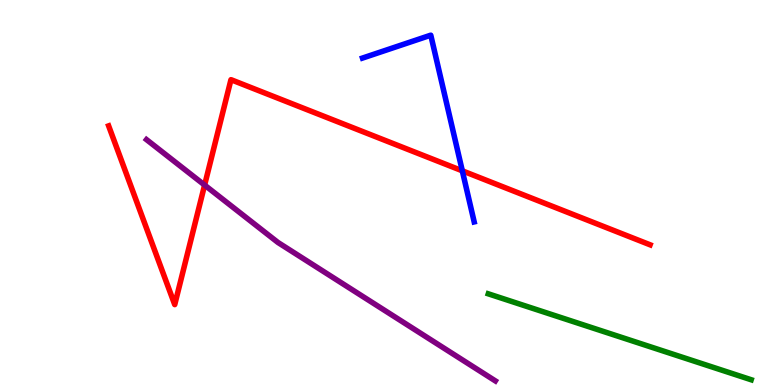[{'lines': ['blue', 'red'], 'intersections': [{'x': 5.97, 'y': 5.56}]}, {'lines': ['green', 'red'], 'intersections': []}, {'lines': ['purple', 'red'], 'intersections': [{'x': 2.64, 'y': 5.19}]}, {'lines': ['blue', 'green'], 'intersections': []}, {'lines': ['blue', 'purple'], 'intersections': []}, {'lines': ['green', 'purple'], 'intersections': []}]